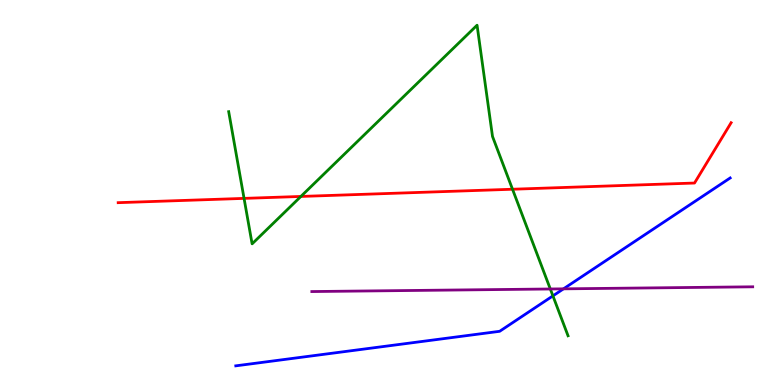[{'lines': ['blue', 'red'], 'intersections': []}, {'lines': ['green', 'red'], 'intersections': [{'x': 3.15, 'y': 4.85}, {'x': 3.88, 'y': 4.9}, {'x': 6.61, 'y': 5.08}]}, {'lines': ['purple', 'red'], 'intersections': []}, {'lines': ['blue', 'green'], 'intersections': [{'x': 7.13, 'y': 2.31}]}, {'lines': ['blue', 'purple'], 'intersections': [{'x': 7.27, 'y': 2.5}]}, {'lines': ['green', 'purple'], 'intersections': [{'x': 7.1, 'y': 2.49}]}]